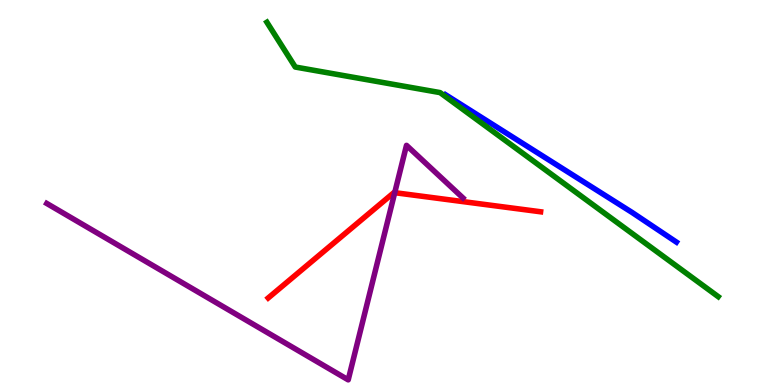[{'lines': ['blue', 'red'], 'intersections': []}, {'lines': ['green', 'red'], 'intersections': []}, {'lines': ['purple', 'red'], 'intersections': [{'x': 5.09, 'y': 5.0}]}, {'lines': ['blue', 'green'], 'intersections': []}, {'lines': ['blue', 'purple'], 'intersections': []}, {'lines': ['green', 'purple'], 'intersections': []}]